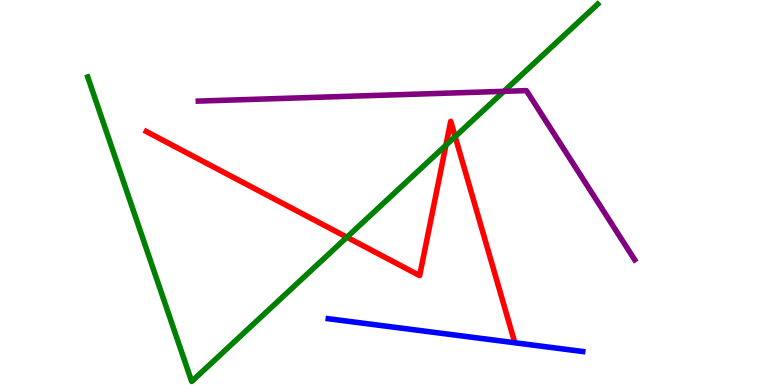[{'lines': ['blue', 'red'], 'intersections': []}, {'lines': ['green', 'red'], 'intersections': [{'x': 4.48, 'y': 3.84}, {'x': 5.75, 'y': 6.23}, {'x': 5.87, 'y': 6.45}]}, {'lines': ['purple', 'red'], 'intersections': []}, {'lines': ['blue', 'green'], 'intersections': []}, {'lines': ['blue', 'purple'], 'intersections': []}, {'lines': ['green', 'purple'], 'intersections': [{'x': 6.5, 'y': 7.63}]}]